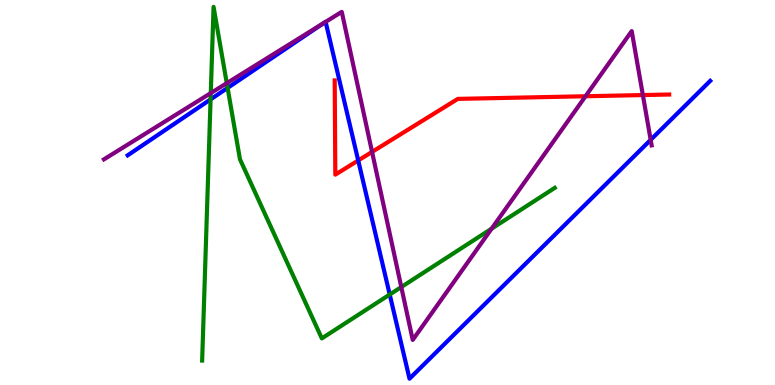[{'lines': ['blue', 'red'], 'intersections': [{'x': 4.62, 'y': 5.83}]}, {'lines': ['green', 'red'], 'intersections': []}, {'lines': ['purple', 'red'], 'intersections': [{'x': 4.8, 'y': 6.05}, {'x': 7.56, 'y': 7.5}, {'x': 8.3, 'y': 7.53}]}, {'lines': ['blue', 'green'], 'intersections': [{'x': 2.72, 'y': 7.42}, {'x': 2.94, 'y': 7.72}, {'x': 5.03, 'y': 2.35}]}, {'lines': ['blue', 'purple'], 'intersections': [{'x': 4.18, 'y': 9.4}, {'x': 4.2, 'y': 9.43}, {'x': 8.4, 'y': 6.37}]}, {'lines': ['green', 'purple'], 'intersections': [{'x': 2.72, 'y': 7.58}, {'x': 2.93, 'y': 7.84}, {'x': 5.18, 'y': 2.54}, {'x': 6.34, 'y': 4.06}]}]